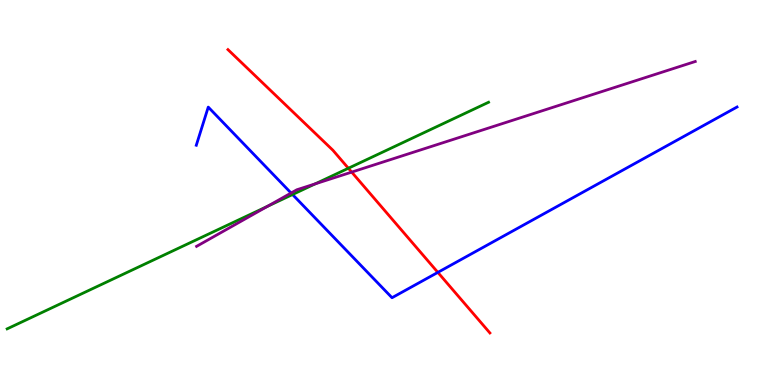[{'lines': ['blue', 'red'], 'intersections': [{'x': 5.65, 'y': 2.93}]}, {'lines': ['green', 'red'], 'intersections': [{'x': 4.5, 'y': 5.63}]}, {'lines': ['purple', 'red'], 'intersections': [{'x': 4.54, 'y': 5.53}]}, {'lines': ['blue', 'green'], 'intersections': [{'x': 3.77, 'y': 4.95}]}, {'lines': ['blue', 'purple'], 'intersections': [{'x': 3.76, 'y': 4.99}]}, {'lines': ['green', 'purple'], 'intersections': [{'x': 3.45, 'y': 4.64}, {'x': 4.07, 'y': 5.23}]}]